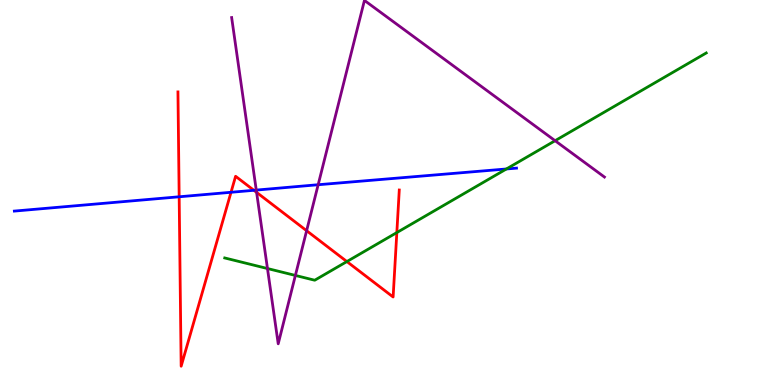[{'lines': ['blue', 'red'], 'intersections': [{'x': 2.31, 'y': 4.89}, {'x': 2.98, 'y': 5.01}, {'x': 3.28, 'y': 5.06}]}, {'lines': ['green', 'red'], 'intersections': [{'x': 4.48, 'y': 3.21}, {'x': 5.12, 'y': 3.96}]}, {'lines': ['purple', 'red'], 'intersections': [{'x': 3.31, 'y': 5.0}, {'x': 3.96, 'y': 4.01}]}, {'lines': ['blue', 'green'], 'intersections': [{'x': 6.53, 'y': 5.61}]}, {'lines': ['blue', 'purple'], 'intersections': [{'x': 3.31, 'y': 5.06}, {'x': 4.11, 'y': 5.2}]}, {'lines': ['green', 'purple'], 'intersections': [{'x': 3.45, 'y': 3.03}, {'x': 3.81, 'y': 2.85}, {'x': 7.16, 'y': 6.35}]}]